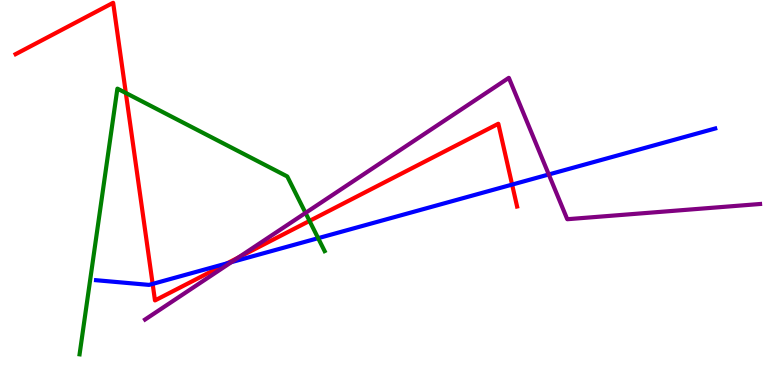[{'lines': ['blue', 'red'], 'intersections': [{'x': 1.97, 'y': 2.63}, {'x': 2.93, 'y': 3.16}, {'x': 6.61, 'y': 5.21}]}, {'lines': ['green', 'red'], 'intersections': [{'x': 1.62, 'y': 7.58}, {'x': 3.99, 'y': 4.26}]}, {'lines': ['purple', 'red'], 'intersections': [{'x': 3.08, 'y': 3.31}]}, {'lines': ['blue', 'green'], 'intersections': [{'x': 4.11, 'y': 3.81}]}, {'lines': ['blue', 'purple'], 'intersections': [{'x': 2.99, 'y': 3.19}, {'x': 7.08, 'y': 5.47}]}, {'lines': ['green', 'purple'], 'intersections': [{'x': 3.94, 'y': 4.47}]}]